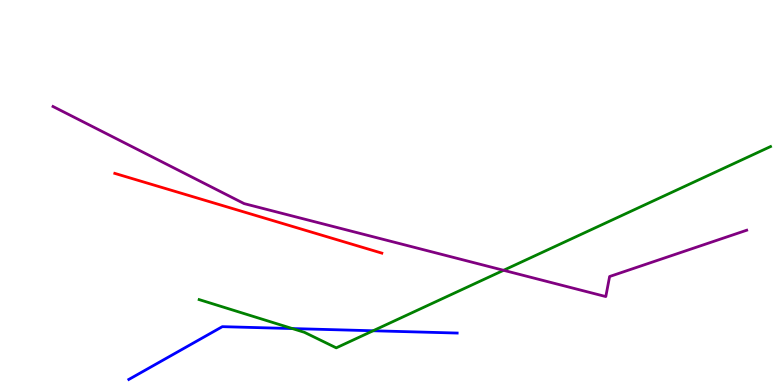[{'lines': ['blue', 'red'], 'intersections': []}, {'lines': ['green', 'red'], 'intersections': []}, {'lines': ['purple', 'red'], 'intersections': []}, {'lines': ['blue', 'green'], 'intersections': [{'x': 3.77, 'y': 1.47}, {'x': 4.81, 'y': 1.41}]}, {'lines': ['blue', 'purple'], 'intersections': []}, {'lines': ['green', 'purple'], 'intersections': [{'x': 6.5, 'y': 2.98}]}]